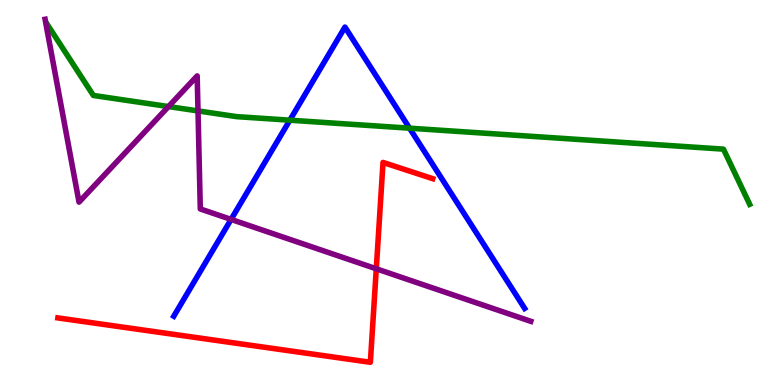[{'lines': ['blue', 'red'], 'intersections': []}, {'lines': ['green', 'red'], 'intersections': []}, {'lines': ['purple', 'red'], 'intersections': [{'x': 4.86, 'y': 3.02}]}, {'lines': ['blue', 'green'], 'intersections': [{'x': 3.74, 'y': 6.88}, {'x': 5.28, 'y': 6.67}]}, {'lines': ['blue', 'purple'], 'intersections': [{'x': 2.98, 'y': 4.3}]}, {'lines': ['green', 'purple'], 'intersections': [{'x': 2.17, 'y': 7.23}, {'x': 2.55, 'y': 7.12}]}]